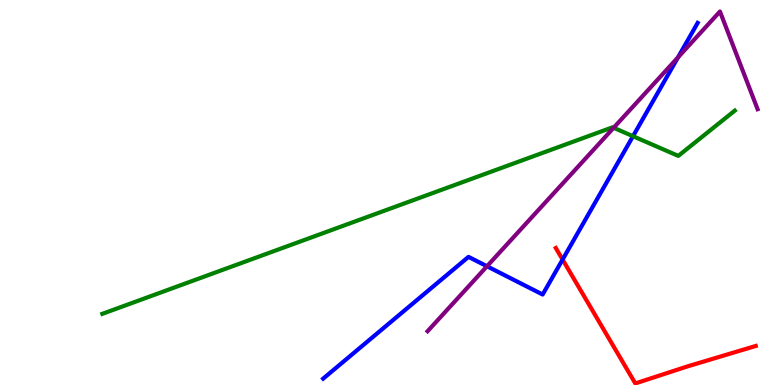[{'lines': ['blue', 'red'], 'intersections': [{'x': 7.26, 'y': 3.26}]}, {'lines': ['green', 'red'], 'intersections': []}, {'lines': ['purple', 'red'], 'intersections': []}, {'lines': ['blue', 'green'], 'intersections': [{'x': 8.17, 'y': 6.46}]}, {'lines': ['blue', 'purple'], 'intersections': [{'x': 6.28, 'y': 3.08}, {'x': 8.75, 'y': 8.51}]}, {'lines': ['green', 'purple'], 'intersections': [{'x': 7.92, 'y': 6.68}]}]